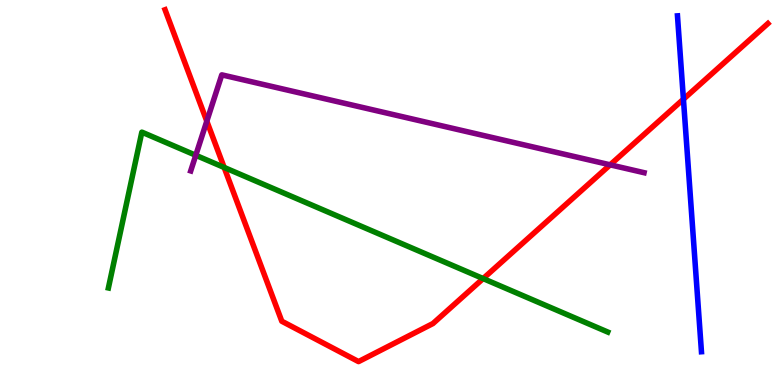[{'lines': ['blue', 'red'], 'intersections': [{'x': 8.82, 'y': 7.42}]}, {'lines': ['green', 'red'], 'intersections': [{'x': 2.89, 'y': 5.65}, {'x': 6.23, 'y': 2.76}]}, {'lines': ['purple', 'red'], 'intersections': [{'x': 2.67, 'y': 6.85}, {'x': 7.87, 'y': 5.72}]}, {'lines': ['blue', 'green'], 'intersections': []}, {'lines': ['blue', 'purple'], 'intersections': []}, {'lines': ['green', 'purple'], 'intersections': [{'x': 2.53, 'y': 5.97}]}]